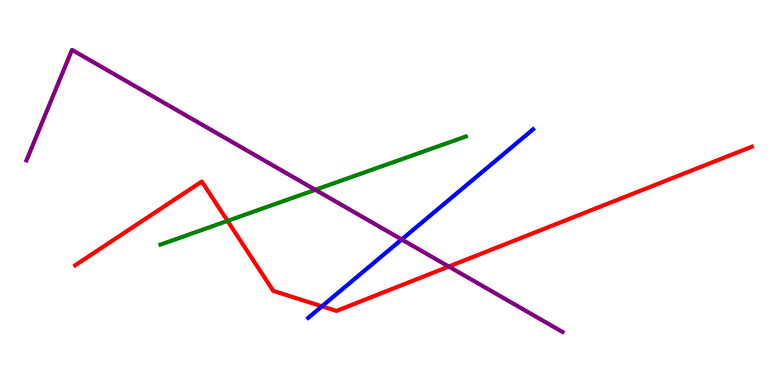[{'lines': ['blue', 'red'], 'intersections': [{'x': 4.15, 'y': 2.04}]}, {'lines': ['green', 'red'], 'intersections': [{'x': 2.94, 'y': 4.26}]}, {'lines': ['purple', 'red'], 'intersections': [{'x': 5.79, 'y': 3.08}]}, {'lines': ['blue', 'green'], 'intersections': []}, {'lines': ['blue', 'purple'], 'intersections': [{'x': 5.18, 'y': 3.78}]}, {'lines': ['green', 'purple'], 'intersections': [{'x': 4.07, 'y': 5.07}]}]